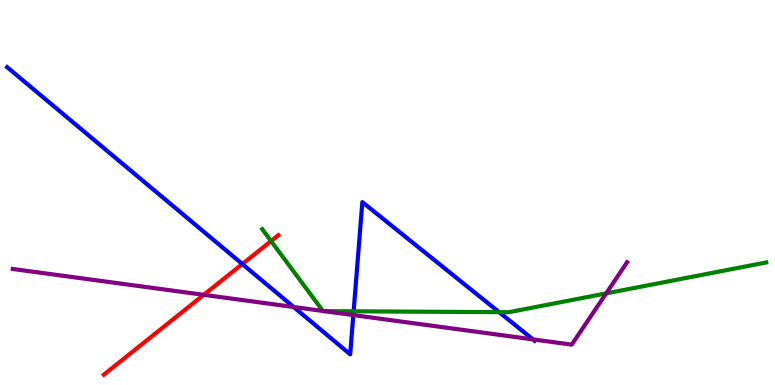[{'lines': ['blue', 'red'], 'intersections': [{'x': 3.13, 'y': 3.14}]}, {'lines': ['green', 'red'], 'intersections': [{'x': 3.5, 'y': 3.74}]}, {'lines': ['purple', 'red'], 'intersections': [{'x': 2.63, 'y': 2.34}]}, {'lines': ['blue', 'green'], 'intersections': [{'x': 4.56, 'y': 1.91}, {'x': 6.44, 'y': 1.89}]}, {'lines': ['blue', 'purple'], 'intersections': [{'x': 3.79, 'y': 2.03}, {'x': 4.56, 'y': 1.82}, {'x': 6.88, 'y': 1.18}]}, {'lines': ['green', 'purple'], 'intersections': [{'x': 4.17, 'y': 1.92}, {'x': 4.18, 'y': 1.92}, {'x': 7.82, 'y': 2.38}]}]